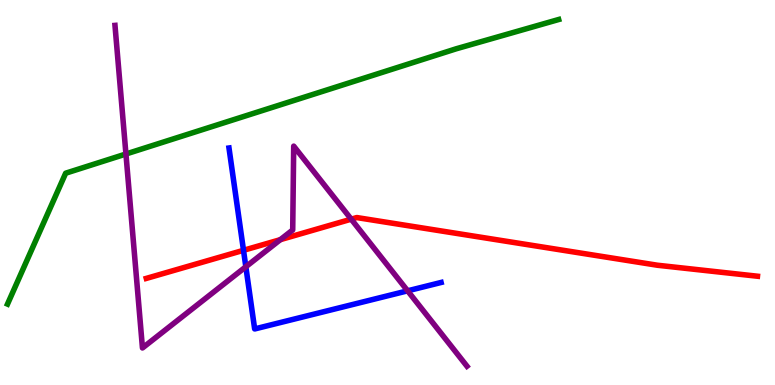[{'lines': ['blue', 'red'], 'intersections': [{'x': 3.14, 'y': 3.5}]}, {'lines': ['green', 'red'], 'intersections': []}, {'lines': ['purple', 'red'], 'intersections': [{'x': 3.62, 'y': 3.78}, {'x': 4.53, 'y': 4.31}]}, {'lines': ['blue', 'green'], 'intersections': []}, {'lines': ['blue', 'purple'], 'intersections': [{'x': 3.17, 'y': 3.07}, {'x': 5.26, 'y': 2.45}]}, {'lines': ['green', 'purple'], 'intersections': [{'x': 1.62, 'y': 6.0}]}]